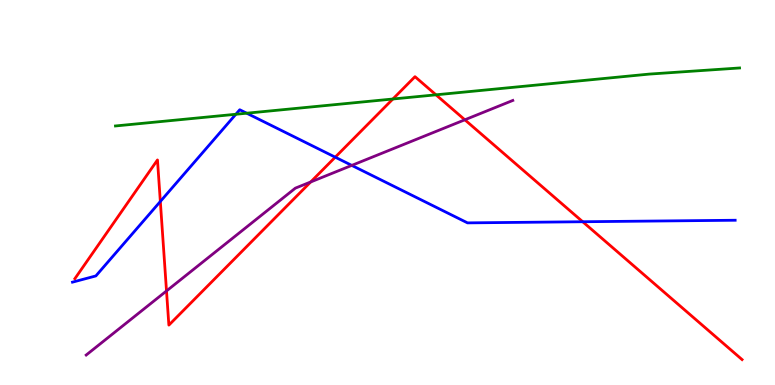[{'lines': ['blue', 'red'], 'intersections': [{'x': 2.07, 'y': 4.77}, {'x': 4.33, 'y': 5.92}, {'x': 7.52, 'y': 4.24}]}, {'lines': ['green', 'red'], 'intersections': [{'x': 5.07, 'y': 7.43}, {'x': 5.63, 'y': 7.54}]}, {'lines': ['purple', 'red'], 'intersections': [{'x': 2.15, 'y': 2.44}, {'x': 4.01, 'y': 5.27}, {'x': 6.0, 'y': 6.89}]}, {'lines': ['blue', 'green'], 'intersections': [{'x': 3.04, 'y': 7.03}, {'x': 3.18, 'y': 7.06}]}, {'lines': ['blue', 'purple'], 'intersections': [{'x': 4.54, 'y': 5.7}]}, {'lines': ['green', 'purple'], 'intersections': []}]